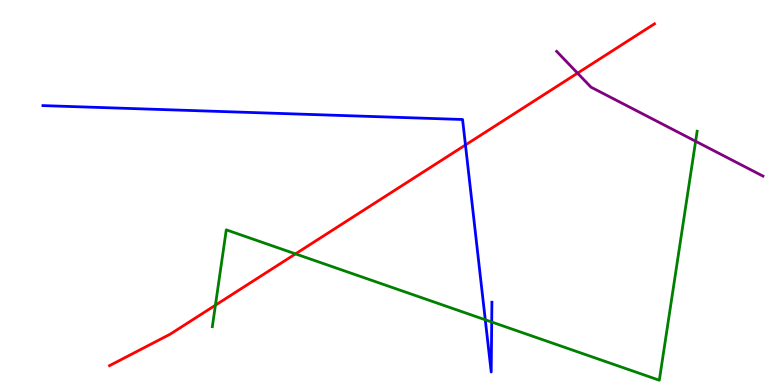[{'lines': ['blue', 'red'], 'intersections': [{'x': 6.01, 'y': 6.23}]}, {'lines': ['green', 'red'], 'intersections': [{'x': 2.78, 'y': 2.07}, {'x': 3.81, 'y': 3.41}]}, {'lines': ['purple', 'red'], 'intersections': [{'x': 7.45, 'y': 8.1}]}, {'lines': ['blue', 'green'], 'intersections': [{'x': 6.26, 'y': 1.69}, {'x': 6.34, 'y': 1.64}]}, {'lines': ['blue', 'purple'], 'intersections': []}, {'lines': ['green', 'purple'], 'intersections': [{'x': 8.98, 'y': 6.33}]}]